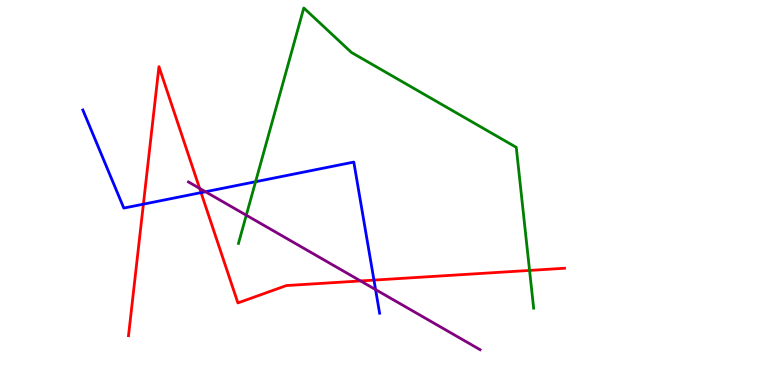[{'lines': ['blue', 'red'], 'intersections': [{'x': 1.85, 'y': 4.7}, {'x': 2.59, 'y': 5.0}, {'x': 4.83, 'y': 2.72}]}, {'lines': ['green', 'red'], 'intersections': [{'x': 6.83, 'y': 2.98}]}, {'lines': ['purple', 'red'], 'intersections': [{'x': 2.58, 'y': 5.11}, {'x': 4.65, 'y': 2.7}]}, {'lines': ['blue', 'green'], 'intersections': [{'x': 3.3, 'y': 5.28}]}, {'lines': ['blue', 'purple'], 'intersections': [{'x': 2.65, 'y': 5.02}, {'x': 4.85, 'y': 2.48}]}, {'lines': ['green', 'purple'], 'intersections': [{'x': 3.18, 'y': 4.41}]}]